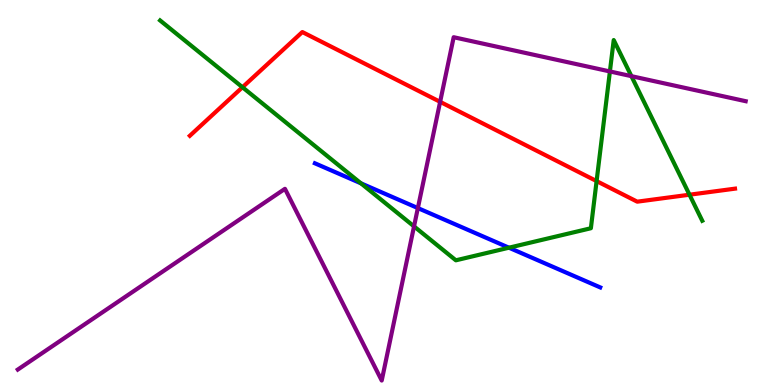[{'lines': ['blue', 'red'], 'intersections': []}, {'lines': ['green', 'red'], 'intersections': [{'x': 3.13, 'y': 7.73}, {'x': 7.7, 'y': 5.3}, {'x': 8.9, 'y': 4.94}]}, {'lines': ['purple', 'red'], 'intersections': [{'x': 5.68, 'y': 7.35}]}, {'lines': ['blue', 'green'], 'intersections': [{'x': 4.66, 'y': 5.24}, {'x': 6.57, 'y': 3.57}]}, {'lines': ['blue', 'purple'], 'intersections': [{'x': 5.39, 'y': 4.6}]}, {'lines': ['green', 'purple'], 'intersections': [{'x': 5.34, 'y': 4.12}, {'x': 7.87, 'y': 8.14}, {'x': 8.15, 'y': 8.02}]}]